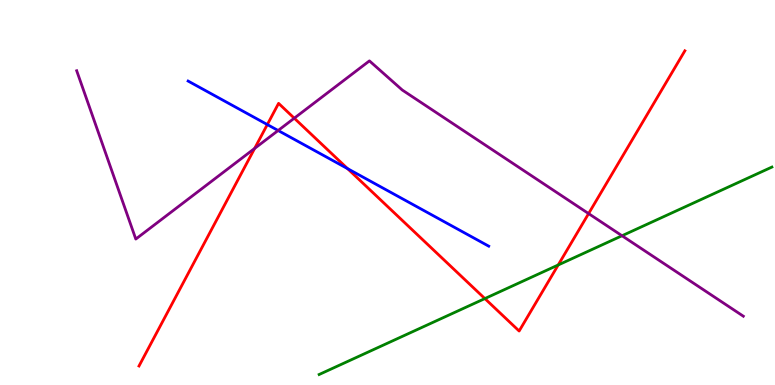[{'lines': ['blue', 'red'], 'intersections': [{'x': 3.45, 'y': 6.76}, {'x': 4.48, 'y': 5.62}]}, {'lines': ['green', 'red'], 'intersections': [{'x': 6.26, 'y': 2.24}, {'x': 7.2, 'y': 3.12}]}, {'lines': ['purple', 'red'], 'intersections': [{'x': 3.29, 'y': 6.14}, {'x': 3.8, 'y': 6.93}, {'x': 7.59, 'y': 4.45}]}, {'lines': ['blue', 'green'], 'intersections': []}, {'lines': ['blue', 'purple'], 'intersections': [{'x': 3.59, 'y': 6.61}]}, {'lines': ['green', 'purple'], 'intersections': [{'x': 8.03, 'y': 3.88}]}]